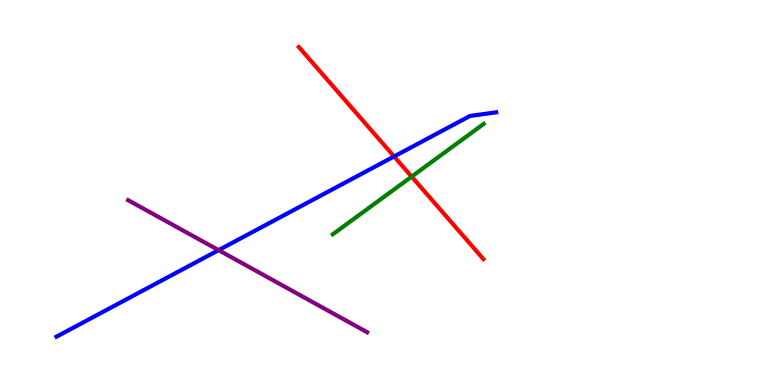[{'lines': ['blue', 'red'], 'intersections': [{'x': 5.09, 'y': 5.94}]}, {'lines': ['green', 'red'], 'intersections': [{'x': 5.31, 'y': 5.41}]}, {'lines': ['purple', 'red'], 'intersections': []}, {'lines': ['blue', 'green'], 'intersections': []}, {'lines': ['blue', 'purple'], 'intersections': [{'x': 2.82, 'y': 3.5}]}, {'lines': ['green', 'purple'], 'intersections': []}]